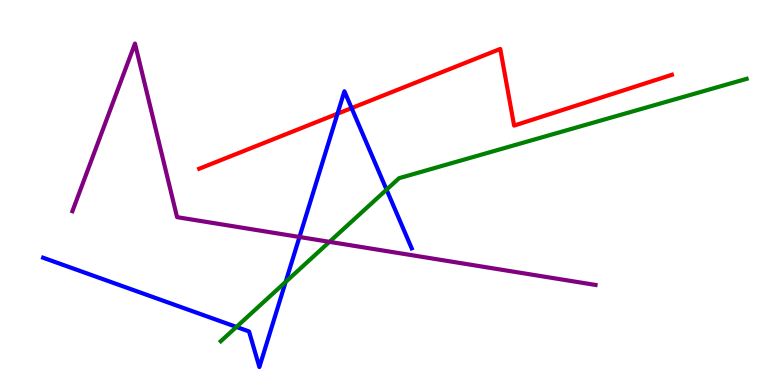[{'lines': ['blue', 'red'], 'intersections': [{'x': 4.35, 'y': 7.05}, {'x': 4.54, 'y': 7.19}]}, {'lines': ['green', 'red'], 'intersections': []}, {'lines': ['purple', 'red'], 'intersections': []}, {'lines': ['blue', 'green'], 'intersections': [{'x': 3.05, 'y': 1.51}, {'x': 3.69, 'y': 2.68}, {'x': 4.99, 'y': 5.07}]}, {'lines': ['blue', 'purple'], 'intersections': [{'x': 3.86, 'y': 3.84}]}, {'lines': ['green', 'purple'], 'intersections': [{'x': 4.25, 'y': 3.72}]}]